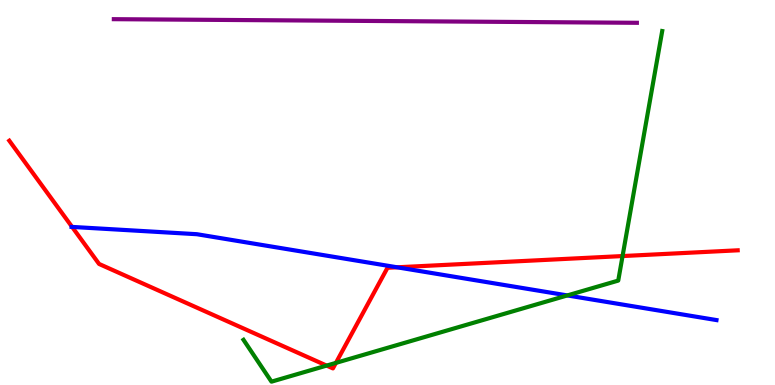[{'lines': ['blue', 'red'], 'intersections': [{'x': 0.93, 'y': 4.11}, {'x': 5.12, 'y': 3.06}]}, {'lines': ['green', 'red'], 'intersections': [{'x': 4.21, 'y': 0.504}, {'x': 4.33, 'y': 0.574}, {'x': 8.03, 'y': 3.35}]}, {'lines': ['purple', 'red'], 'intersections': []}, {'lines': ['blue', 'green'], 'intersections': [{'x': 7.32, 'y': 2.33}]}, {'lines': ['blue', 'purple'], 'intersections': []}, {'lines': ['green', 'purple'], 'intersections': []}]